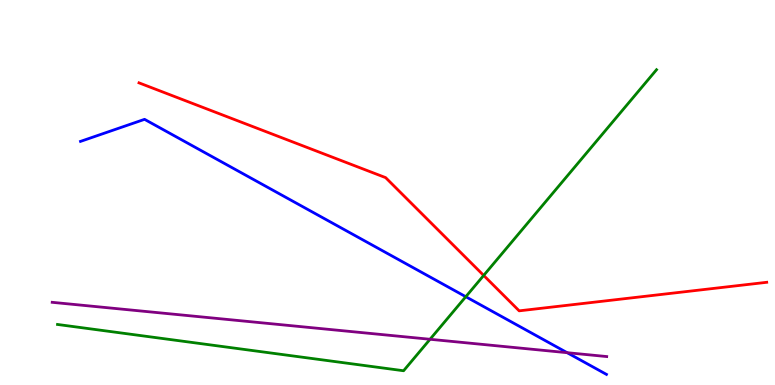[{'lines': ['blue', 'red'], 'intersections': []}, {'lines': ['green', 'red'], 'intersections': [{'x': 6.24, 'y': 2.85}]}, {'lines': ['purple', 'red'], 'intersections': []}, {'lines': ['blue', 'green'], 'intersections': [{'x': 6.01, 'y': 2.29}]}, {'lines': ['blue', 'purple'], 'intersections': [{'x': 7.32, 'y': 0.839}]}, {'lines': ['green', 'purple'], 'intersections': [{'x': 5.55, 'y': 1.19}]}]